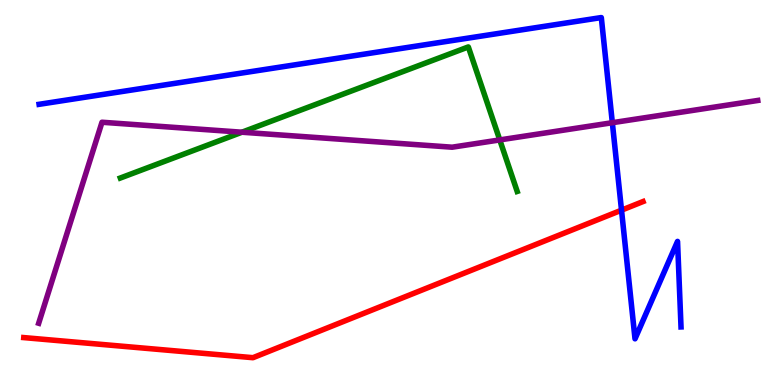[{'lines': ['blue', 'red'], 'intersections': [{'x': 8.02, 'y': 4.54}]}, {'lines': ['green', 'red'], 'intersections': []}, {'lines': ['purple', 'red'], 'intersections': []}, {'lines': ['blue', 'green'], 'intersections': []}, {'lines': ['blue', 'purple'], 'intersections': [{'x': 7.9, 'y': 6.81}]}, {'lines': ['green', 'purple'], 'intersections': [{'x': 3.12, 'y': 6.57}, {'x': 6.45, 'y': 6.37}]}]